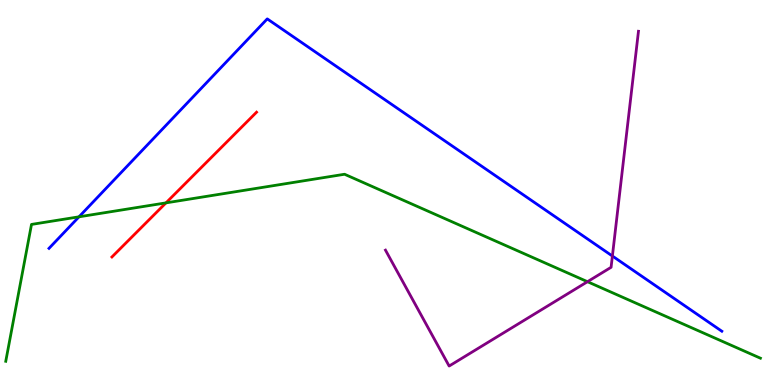[{'lines': ['blue', 'red'], 'intersections': []}, {'lines': ['green', 'red'], 'intersections': [{'x': 2.14, 'y': 4.73}]}, {'lines': ['purple', 'red'], 'intersections': []}, {'lines': ['blue', 'green'], 'intersections': [{'x': 1.02, 'y': 4.37}]}, {'lines': ['blue', 'purple'], 'intersections': [{'x': 7.9, 'y': 3.35}]}, {'lines': ['green', 'purple'], 'intersections': [{'x': 7.58, 'y': 2.68}]}]